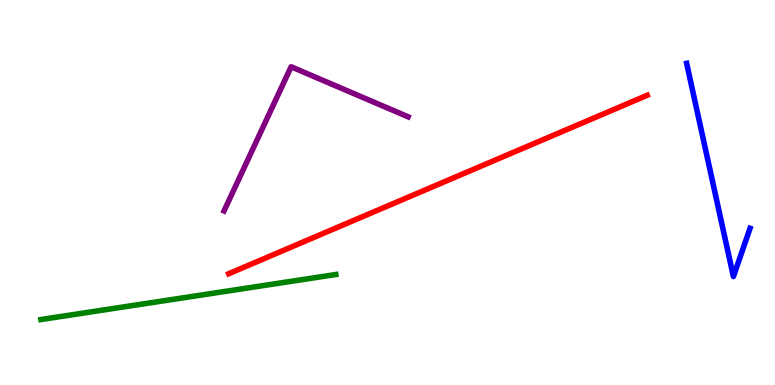[{'lines': ['blue', 'red'], 'intersections': []}, {'lines': ['green', 'red'], 'intersections': []}, {'lines': ['purple', 'red'], 'intersections': []}, {'lines': ['blue', 'green'], 'intersections': []}, {'lines': ['blue', 'purple'], 'intersections': []}, {'lines': ['green', 'purple'], 'intersections': []}]